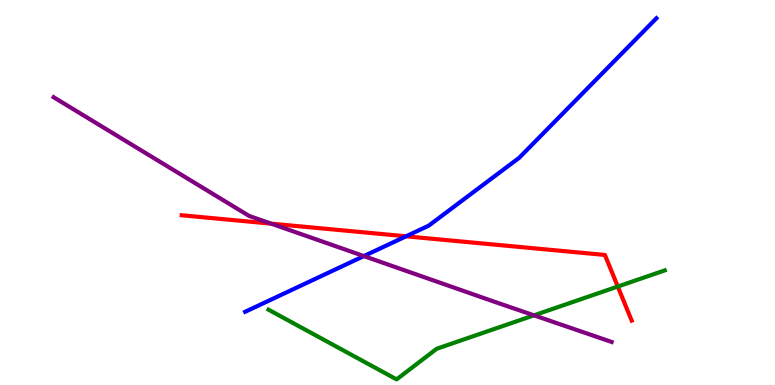[{'lines': ['blue', 'red'], 'intersections': [{'x': 5.24, 'y': 3.86}]}, {'lines': ['green', 'red'], 'intersections': [{'x': 7.97, 'y': 2.56}]}, {'lines': ['purple', 'red'], 'intersections': [{'x': 3.5, 'y': 4.19}]}, {'lines': ['blue', 'green'], 'intersections': []}, {'lines': ['blue', 'purple'], 'intersections': [{'x': 4.7, 'y': 3.35}]}, {'lines': ['green', 'purple'], 'intersections': [{'x': 6.89, 'y': 1.81}]}]